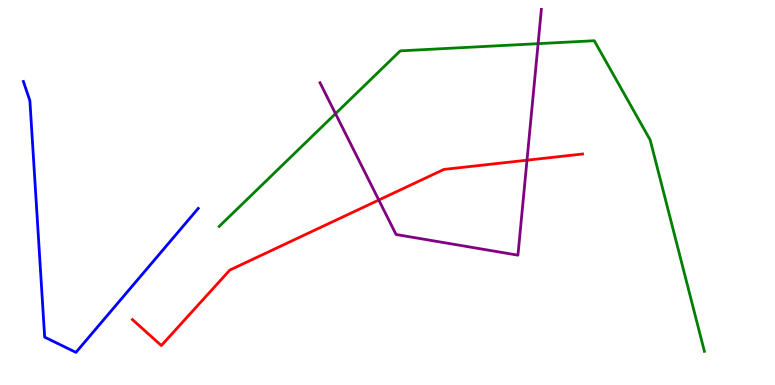[{'lines': ['blue', 'red'], 'intersections': []}, {'lines': ['green', 'red'], 'intersections': []}, {'lines': ['purple', 'red'], 'intersections': [{'x': 4.89, 'y': 4.8}, {'x': 6.8, 'y': 5.84}]}, {'lines': ['blue', 'green'], 'intersections': []}, {'lines': ['blue', 'purple'], 'intersections': []}, {'lines': ['green', 'purple'], 'intersections': [{'x': 4.33, 'y': 7.05}, {'x': 6.94, 'y': 8.87}]}]